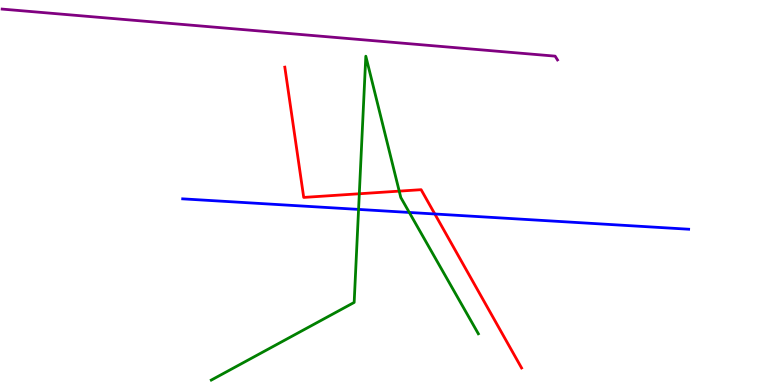[{'lines': ['blue', 'red'], 'intersections': [{'x': 5.61, 'y': 4.44}]}, {'lines': ['green', 'red'], 'intersections': [{'x': 4.64, 'y': 4.97}, {'x': 5.15, 'y': 5.04}]}, {'lines': ['purple', 'red'], 'intersections': []}, {'lines': ['blue', 'green'], 'intersections': [{'x': 4.63, 'y': 4.56}, {'x': 5.28, 'y': 4.48}]}, {'lines': ['blue', 'purple'], 'intersections': []}, {'lines': ['green', 'purple'], 'intersections': []}]